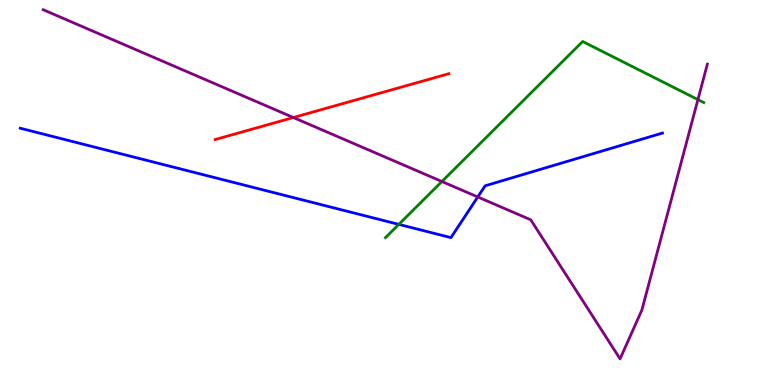[{'lines': ['blue', 'red'], 'intersections': []}, {'lines': ['green', 'red'], 'intersections': []}, {'lines': ['purple', 'red'], 'intersections': [{'x': 3.79, 'y': 6.95}]}, {'lines': ['blue', 'green'], 'intersections': [{'x': 5.15, 'y': 4.17}]}, {'lines': ['blue', 'purple'], 'intersections': [{'x': 6.16, 'y': 4.88}]}, {'lines': ['green', 'purple'], 'intersections': [{'x': 5.7, 'y': 5.29}, {'x': 9.01, 'y': 7.41}]}]